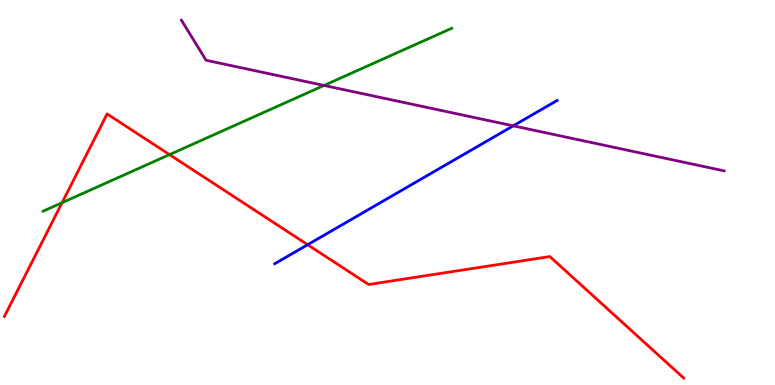[{'lines': ['blue', 'red'], 'intersections': [{'x': 3.97, 'y': 3.64}]}, {'lines': ['green', 'red'], 'intersections': [{'x': 0.801, 'y': 4.74}, {'x': 2.19, 'y': 5.98}]}, {'lines': ['purple', 'red'], 'intersections': []}, {'lines': ['blue', 'green'], 'intersections': []}, {'lines': ['blue', 'purple'], 'intersections': [{'x': 6.62, 'y': 6.73}]}, {'lines': ['green', 'purple'], 'intersections': [{'x': 4.18, 'y': 7.78}]}]